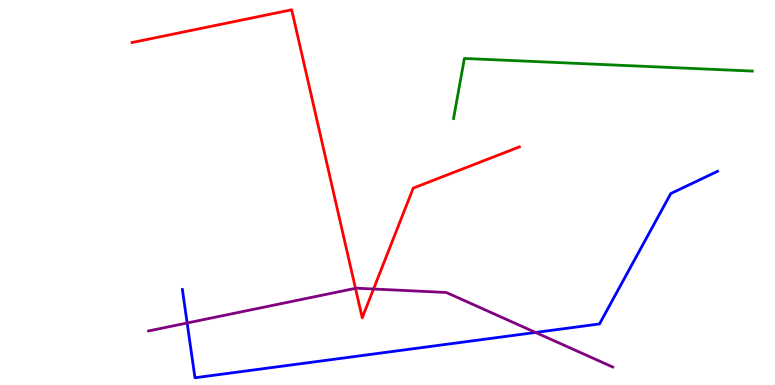[{'lines': ['blue', 'red'], 'intersections': []}, {'lines': ['green', 'red'], 'intersections': []}, {'lines': ['purple', 'red'], 'intersections': [{'x': 4.59, 'y': 2.51}, {'x': 4.82, 'y': 2.49}]}, {'lines': ['blue', 'green'], 'intersections': []}, {'lines': ['blue', 'purple'], 'intersections': [{'x': 2.41, 'y': 1.61}, {'x': 6.91, 'y': 1.36}]}, {'lines': ['green', 'purple'], 'intersections': []}]